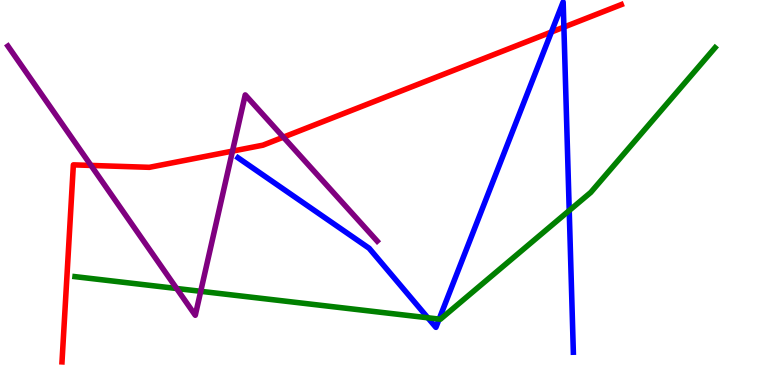[{'lines': ['blue', 'red'], 'intersections': [{'x': 7.11, 'y': 9.17}, {'x': 7.28, 'y': 9.3}]}, {'lines': ['green', 'red'], 'intersections': []}, {'lines': ['purple', 'red'], 'intersections': [{'x': 1.17, 'y': 5.7}, {'x': 3.0, 'y': 6.08}, {'x': 3.66, 'y': 6.44}]}, {'lines': ['blue', 'green'], 'intersections': [{'x': 5.52, 'y': 1.75}, {'x': 5.67, 'y': 1.71}, {'x': 7.34, 'y': 4.53}]}, {'lines': ['blue', 'purple'], 'intersections': []}, {'lines': ['green', 'purple'], 'intersections': [{'x': 2.28, 'y': 2.51}, {'x': 2.59, 'y': 2.43}]}]